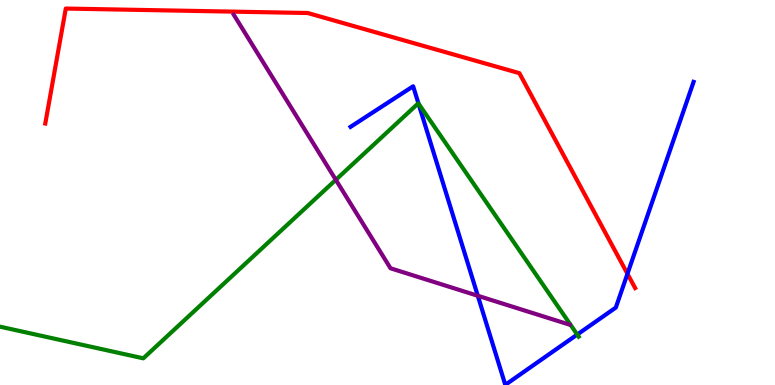[{'lines': ['blue', 'red'], 'intersections': [{'x': 8.1, 'y': 2.89}]}, {'lines': ['green', 'red'], 'intersections': []}, {'lines': ['purple', 'red'], 'intersections': []}, {'lines': ['blue', 'green'], 'intersections': [{'x': 5.4, 'y': 7.31}, {'x': 7.45, 'y': 1.31}]}, {'lines': ['blue', 'purple'], 'intersections': [{'x': 6.17, 'y': 2.32}]}, {'lines': ['green', 'purple'], 'intersections': [{'x': 4.33, 'y': 5.33}]}]